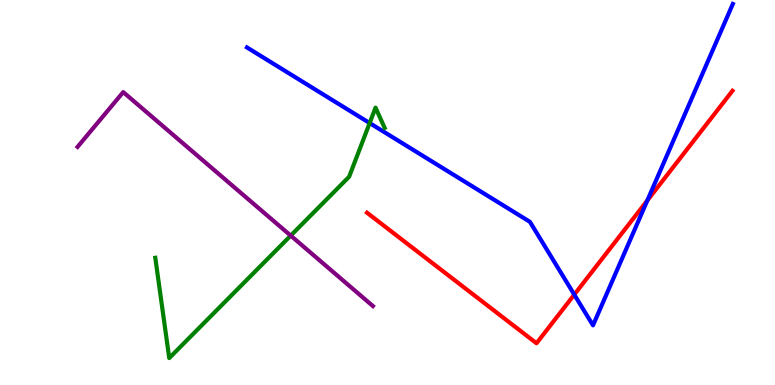[{'lines': ['blue', 'red'], 'intersections': [{'x': 7.41, 'y': 2.35}, {'x': 8.35, 'y': 4.79}]}, {'lines': ['green', 'red'], 'intersections': []}, {'lines': ['purple', 'red'], 'intersections': []}, {'lines': ['blue', 'green'], 'intersections': [{'x': 4.77, 'y': 6.8}]}, {'lines': ['blue', 'purple'], 'intersections': []}, {'lines': ['green', 'purple'], 'intersections': [{'x': 3.75, 'y': 3.88}]}]